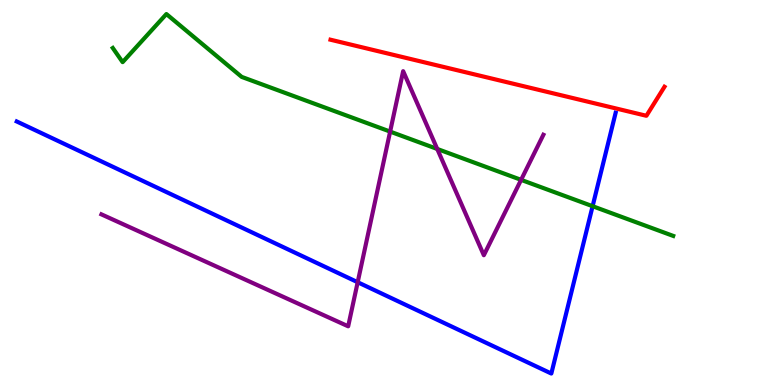[{'lines': ['blue', 'red'], 'intersections': []}, {'lines': ['green', 'red'], 'intersections': []}, {'lines': ['purple', 'red'], 'intersections': []}, {'lines': ['blue', 'green'], 'intersections': [{'x': 7.65, 'y': 4.64}]}, {'lines': ['blue', 'purple'], 'intersections': [{'x': 4.62, 'y': 2.67}]}, {'lines': ['green', 'purple'], 'intersections': [{'x': 5.03, 'y': 6.58}, {'x': 5.64, 'y': 6.13}, {'x': 6.72, 'y': 5.33}]}]